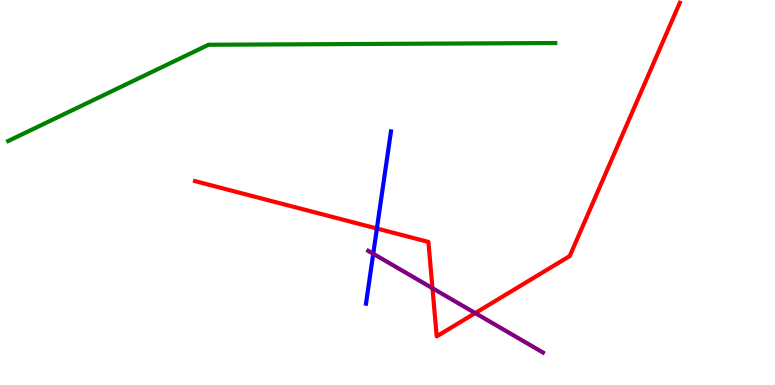[{'lines': ['blue', 'red'], 'intersections': [{'x': 4.86, 'y': 4.06}]}, {'lines': ['green', 'red'], 'intersections': []}, {'lines': ['purple', 'red'], 'intersections': [{'x': 5.58, 'y': 2.51}, {'x': 6.13, 'y': 1.87}]}, {'lines': ['blue', 'green'], 'intersections': []}, {'lines': ['blue', 'purple'], 'intersections': [{'x': 4.82, 'y': 3.41}]}, {'lines': ['green', 'purple'], 'intersections': []}]